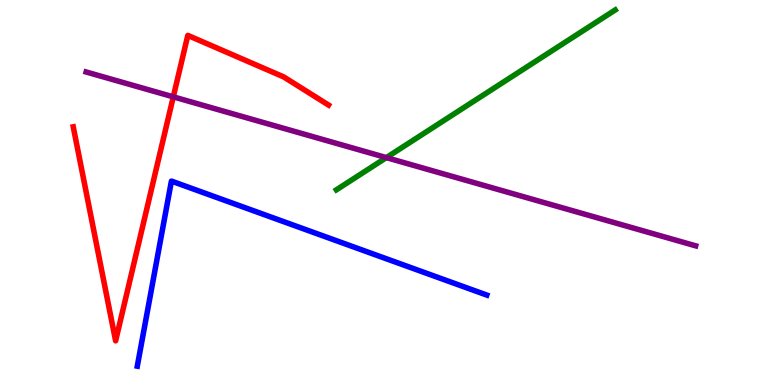[{'lines': ['blue', 'red'], 'intersections': []}, {'lines': ['green', 'red'], 'intersections': []}, {'lines': ['purple', 'red'], 'intersections': [{'x': 2.24, 'y': 7.48}]}, {'lines': ['blue', 'green'], 'intersections': []}, {'lines': ['blue', 'purple'], 'intersections': []}, {'lines': ['green', 'purple'], 'intersections': [{'x': 4.99, 'y': 5.91}]}]